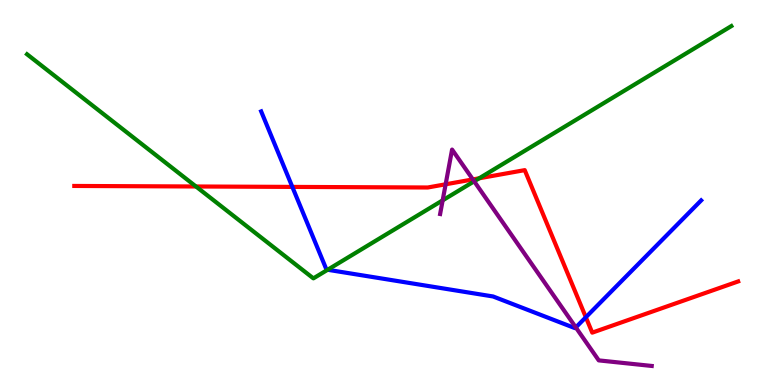[{'lines': ['blue', 'red'], 'intersections': [{'x': 3.77, 'y': 5.15}, {'x': 7.56, 'y': 1.76}]}, {'lines': ['green', 'red'], 'intersections': [{'x': 2.53, 'y': 5.16}, {'x': 6.18, 'y': 5.37}]}, {'lines': ['purple', 'red'], 'intersections': [{'x': 5.75, 'y': 5.21}, {'x': 6.1, 'y': 5.34}]}, {'lines': ['blue', 'green'], 'intersections': [{'x': 4.23, 'y': 2.99}]}, {'lines': ['blue', 'purple'], 'intersections': [{'x': 7.43, 'y': 1.5}]}, {'lines': ['green', 'purple'], 'intersections': [{'x': 5.71, 'y': 4.8}, {'x': 6.12, 'y': 5.29}]}]